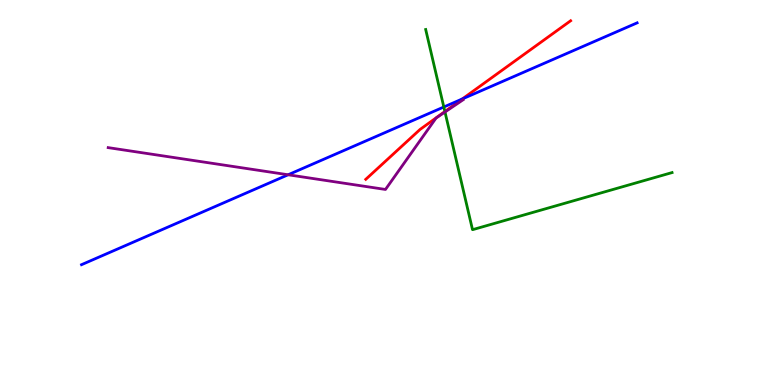[{'lines': ['blue', 'red'], 'intersections': [{'x': 5.97, 'y': 7.43}]}, {'lines': ['green', 'red'], 'intersections': [{'x': 5.74, 'y': 7.1}]}, {'lines': ['purple', 'red'], 'intersections': []}, {'lines': ['blue', 'green'], 'intersections': [{'x': 5.73, 'y': 7.22}]}, {'lines': ['blue', 'purple'], 'intersections': [{'x': 3.72, 'y': 5.46}]}, {'lines': ['green', 'purple'], 'intersections': [{'x': 5.74, 'y': 7.09}]}]